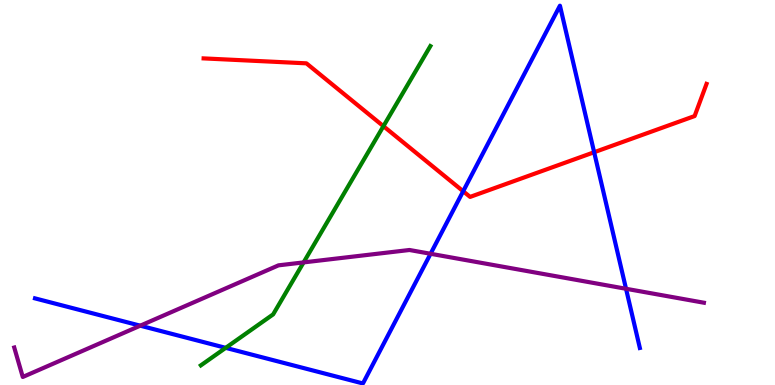[{'lines': ['blue', 'red'], 'intersections': [{'x': 5.98, 'y': 5.03}, {'x': 7.67, 'y': 6.05}]}, {'lines': ['green', 'red'], 'intersections': [{'x': 4.95, 'y': 6.72}]}, {'lines': ['purple', 'red'], 'intersections': []}, {'lines': ['blue', 'green'], 'intersections': [{'x': 2.91, 'y': 0.965}]}, {'lines': ['blue', 'purple'], 'intersections': [{'x': 1.81, 'y': 1.54}, {'x': 5.56, 'y': 3.41}, {'x': 8.08, 'y': 2.5}]}, {'lines': ['green', 'purple'], 'intersections': [{'x': 3.92, 'y': 3.18}]}]